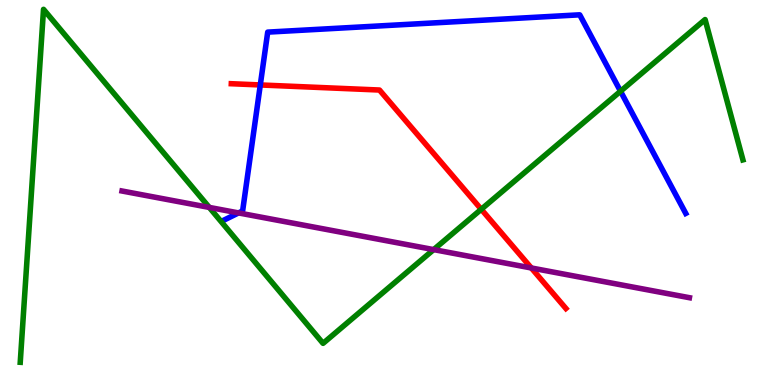[{'lines': ['blue', 'red'], 'intersections': [{'x': 3.36, 'y': 7.79}]}, {'lines': ['green', 'red'], 'intersections': [{'x': 6.21, 'y': 4.56}]}, {'lines': ['purple', 'red'], 'intersections': [{'x': 6.86, 'y': 3.04}]}, {'lines': ['blue', 'green'], 'intersections': [{'x': 8.01, 'y': 7.63}]}, {'lines': ['blue', 'purple'], 'intersections': [{'x': 3.08, 'y': 4.47}]}, {'lines': ['green', 'purple'], 'intersections': [{'x': 2.7, 'y': 4.61}, {'x': 5.6, 'y': 3.52}]}]